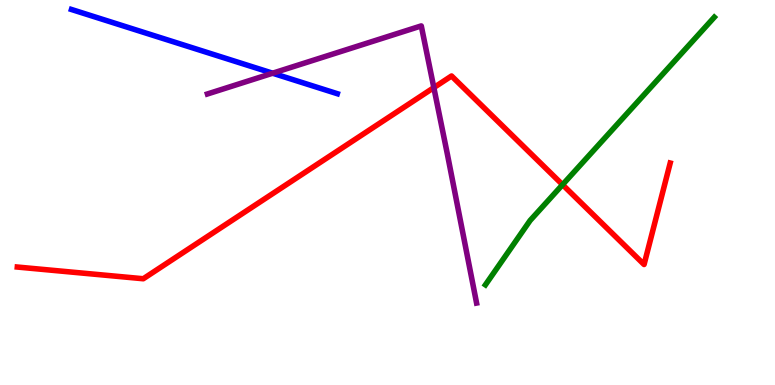[{'lines': ['blue', 'red'], 'intersections': []}, {'lines': ['green', 'red'], 'intersections': [{'x': 7.26, 'y': 5.2}]}, {'lines': ['purple', 'red'], 'intersections': [{'x': 5.6, 'y': 7.72}]}, {'lines': ['blue', 'green'], 'intersections': []}, {'lines': ['blue', 'purple'], 'intersections': [{'x': 3.52, 'y': 8.1}]}, {'lines': ['green', 'purple'], 'intersections': []}]